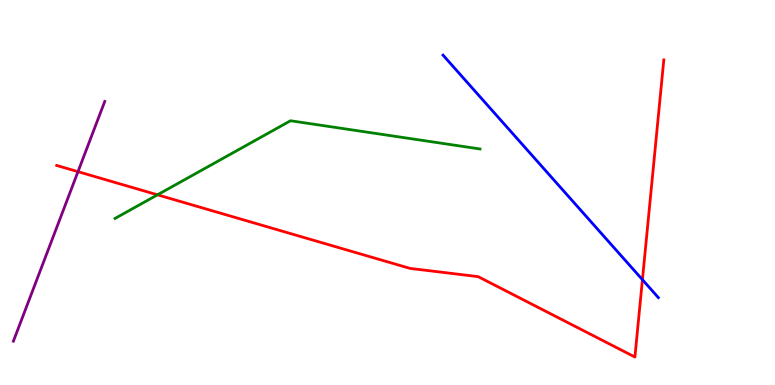[{'lines': ['blue', 'red'], 'intersections': [{'x': 8.29, 'y': 2.74}]}, {'lines': ['green', 'red'], 'intersections': [{'x': 2.03, 'y': 4.94}]}, {'lines': ['purple', 'red'], 'intersections': [{'x': 1.01, 'y': 5.54}]}, {'lines': ['blue', 'green'], 'intersections': []}, {'lines': ['blue', 'purple'], 'intersections': []}, {'lines': ['green', 'purple'], 'intersections': []}]